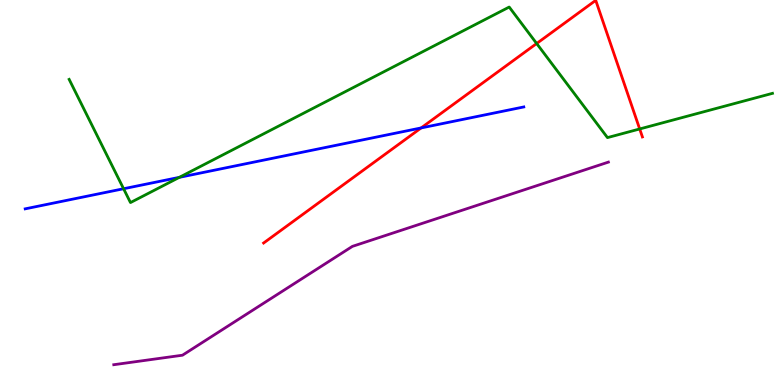[{'lines': ['blue', 'red'], 'intersections': [{'x': 5.43, 'y': 6.68}]}, {'lines': ['green', 'red'], 'intersections': [{'x': 6.92, 'y': 8.87}, {'x': 8.25, 'y': 6.65}]}, {'lines': ['purple', 'red'], 'intersections': []}, {'lines': ['blue', 'green'], 'intersections': [{'x': 1.59, 'y': 5.1}, {'x': 2.31, 'y': 5.39}]}, {'lines': ['blue', 'purple'], 'intersections': []}, {'lines': ['green', 'purple'], 'intersections': []}]